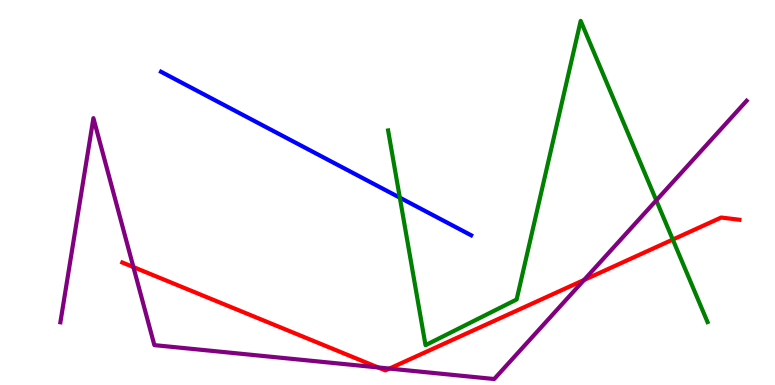[{'lines': ['blue', 'red'], 'intersections': []}, {'lines': ['green', 'red'], 'intersections': [{'x': 8.68, 'y': 3.78}]}, {'lines': ['purple', 'red'], 'intersections': [{'x': 1.72, 'y': 3.06}, {'x': 4.88, 'y': 0.456}, {'x': 5.02, 'y': 0.427}, {'x': 7.54, 'y': 2.73}]}, {'lines': ['blue', 'green'], 'intersections': [{'x': 5.16, 'y': 4.87}]}, {'lines': ['blue', 'purple'], 'intersections': []}, {'lines': ['green', 'purple'], 'intersections': [{'x': 8.47, 'y': 4.8}]}]